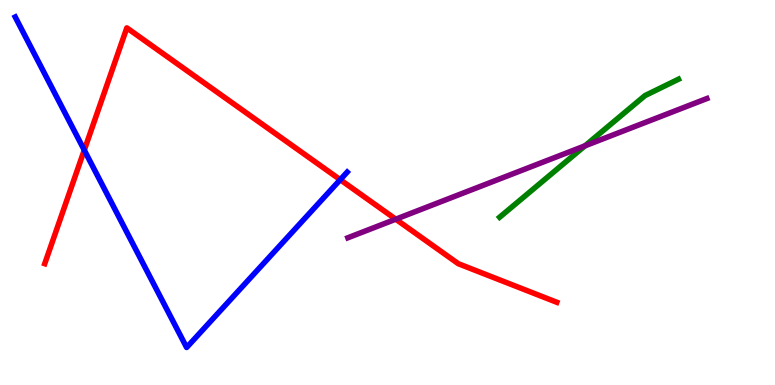[{'lines': ['blue', 'red'], 'intersections': [{'x': 1.09, 'y': 6.1}, {'x': 4.39, 'y': 5.33}]}, {'lines': ['green', 'red'], 'intersections': []}, {'lines': ['purple', 'red'], 'intersections': [{'x': 5.11, 'y': 4.31}]}, {'lines': ['blue', 'green'], 'intersections': []}, {'lines': ['blue', 'purple'], 'intersections': []}, {'lines': ['green', 'purple'], 'intersections': [{'x': 7.55, 'y': 6.21}]}]